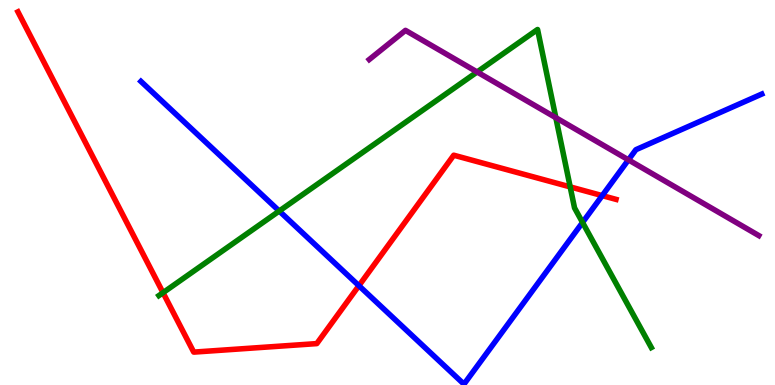[{'lines': ['blue', 'red'], 'intersections': [{'x': 4.63, 'y': 2.58}, {'x': 7.77, 'y': 4.92}]}, {'lines': ['green', 'red'], 'intersections': [{'x': 2.1, 'y': 2.4}, {'x': 7.36, 'y': 5.15}]}, {'lines': ['purple', 'red'], 'intersections': []}, {'lines': ['blue', 'green'], 'intersections': [{'x': 3.6, 'y': 4.52}, {'x': 7.52, 'y': 4.22}]}, {'lines': ['blue', 'purple'], 'intersections': [{'x': 8.11, 'y': 5.85}]}, {'lines': ['green', 'purple'], 'intersections': [{'x': 6.16, 'y': 8.13}, {'x': 7.17, 'y': 6.94}]}]